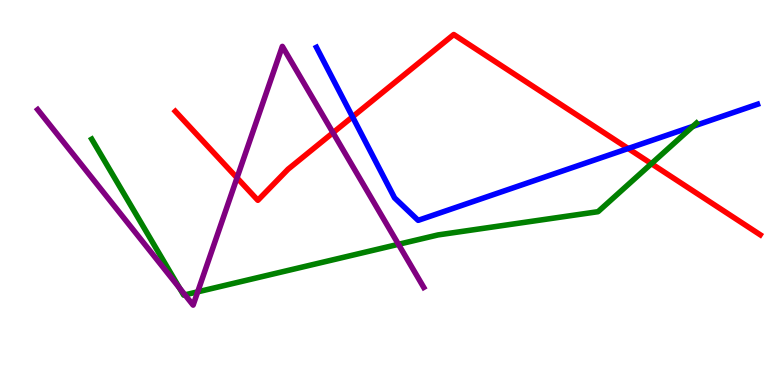[{'lines': ['blue', 'red'], 'intersections': [{'x': 4.55, 'y': 6.97}, {'x': 8.11, 'y': 6.14}]}, {'lines': ['green', 'red'], 'intersections': [{'x': 8.41, 'y': 5.75}]}, {'lines': ['purple', 'red'], 'intersections': [{'x': 3.06, 'y': 5.38}, {'x': 4.3, 'y': 6.55}]}, {'lines': ['blue', 'green'], 'intersections': [{'x': 8.94, 'y': 6.72}]}, {'lines': ['blue', 'purple'], 'intersections': []}, {'lines': ['green', 'purple'], 'intersections': [{'x': 2.32, 'y': 2.52}, {'x': 2.39, 'y': 2.34}, {'x': 2.55, 'y': 2.42}, {'x': 5.14, 'y': 3.65}]}]